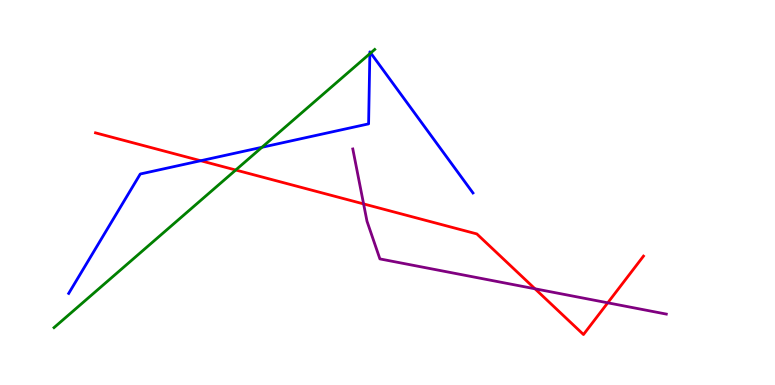[{'lines': ['blue', 'red'], 'intersections': [{'x': 2.59, 'y': 5.83}]}, {'lines': ['green', 'red'], 'intersections': [{'x': 3.04, 'y': 5.58}]}, {'lines': ['purple', 'red'], 'intersections': [{'x': 4.69, 'y': 4.7}, {'x': 6.9, 'y': 2.5}, {'x': 7.84, 'y': 2.13}]}, {'lines': ['blue', 'green'], 'intersections': [{'x': 3.38, 'y': 6.17}, {'x': 4.77, 'y': 8.61}, {'x': 4.78, 'y': 8.62}]}, {'lines': ['blue', 'purple'], 'intersections': []}, {'lines': ['green', 'purple'], 'intersections': []}]